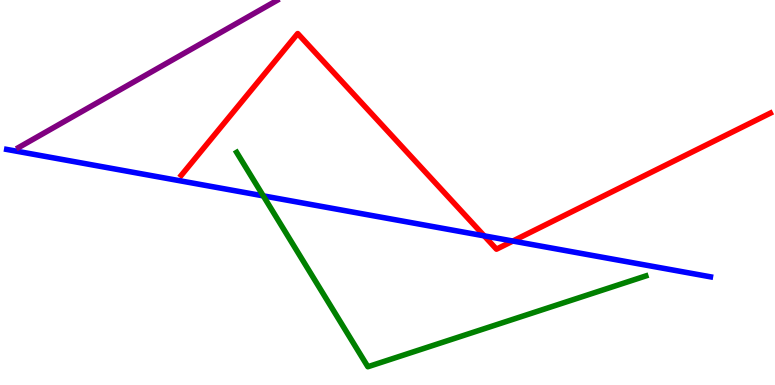[{'lines': ['blue', 'red'], 'intersections': [{'x': 6.25, 'y': 3.87}, {'x': 6.62, 'y': 3.74}]}, {'lines': ['green', 'red'], 'intersections': []}, {'lines': ['purple', 'red'], 'intersections': []}, {'lines': ['blue', 'green'], 'intersections': [{'x': 3.4, 'y': 4.91}]}, {'lines': ['blue', 'purple'], 'intersections': []}, {'lines': ['green', 'purple'], 'intersections': []}]